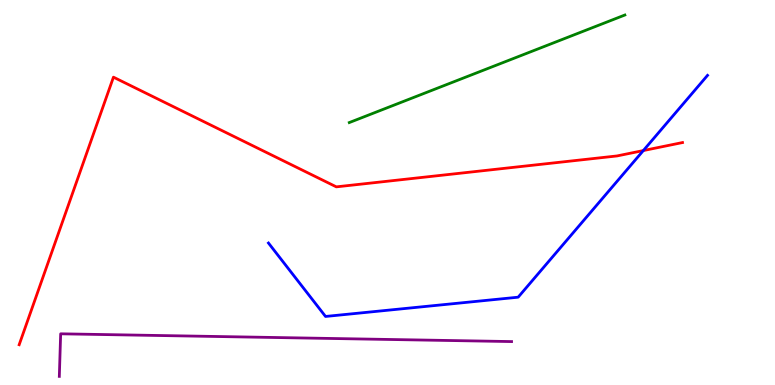[{'lines': ['blue', 'red'], 'intersections': [{'x': 8.3, 'y': 6.09}]}, {'lines': ['green', 'red'], 'intersections': []}, {'lines': ['purple', 'red'], 'intersections': []}, {'lines': ['blue', 'green'], 'intersections': []}, {'lines': ['blue', 'purple'], 'intersections': []}, {'lines': ['green', 'purple'], 'intersections': []}]